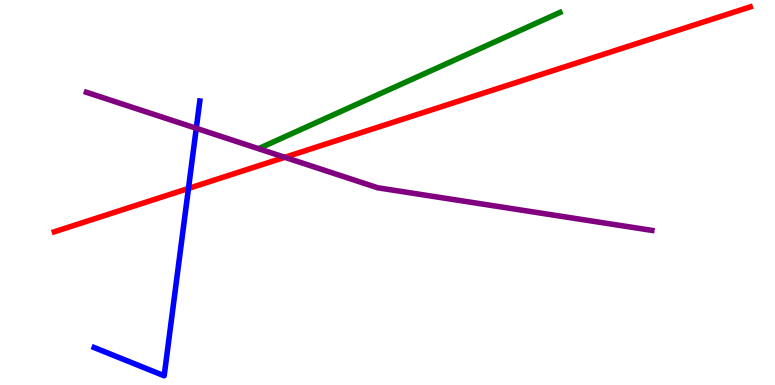[{'lines': ['blue', 'red'], 'intersections': [{'x': 2.43, 'y': 5.11}]}, {'lines': ['green', 'red'], 'intersections': []}, {'lines': ['purple', 'red'], 'intersections': [{'x': 3.67, 'y': 5.91}]}, {'lines': ['blue', 'green'], 'intersections': []}, {'lines': ['blue', 'purple'], 'intersections': [{'x': 2.53, 'y': 6.67}]}, {'lines': ['green', 'purple'], 'intersections': []}]